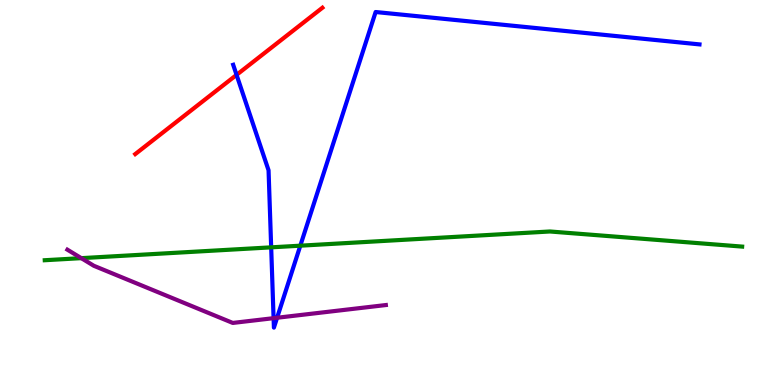[{'lines': ['blue', 'red'], 'intersections': [{'x': 3.05, 'y': 8.06}]}, {'lines': ['green', 'red'], 'intersections': []}, {'lines': ['purple', 'red'], 'intersections': []}, {'lines': ['blue', 'green'], 'intersections': [{'x': 3.5, 'y': 3.58}, {'x': 3.88, 'y': 3.62}]}, {'lines': ['blue', 'purple'], 'intersections': [{'x': 3.53, 'y': 1.74}, {'x': 3.58, 'y': 1.75}]}, {'lines': ['green', 'purple'], 'intersections': [{'x': 1.05, 'y': 3.29}]}]